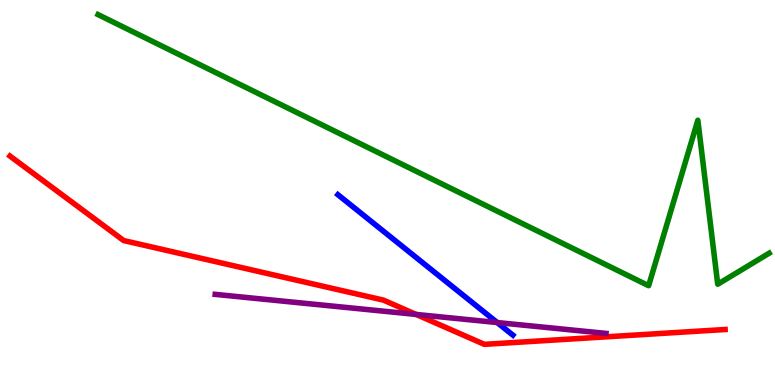[{'lines': ['blue', 'red'], 'intersections': []}, {'lines': ['green', 'red'], 'intersections': []}, {'lines': ['purple', 'red'], 'intersections': [{'x': 5.37, 'y': 1.83}]}, {'lines': ['blue', 'green'], 'intersections': []}, {'lines': ['blue', 'purple'], 'intersections': [{'x': 6.42, 'y': 1.62}]}, {'lines': ['green', 'purple'], 'intersections': []}]